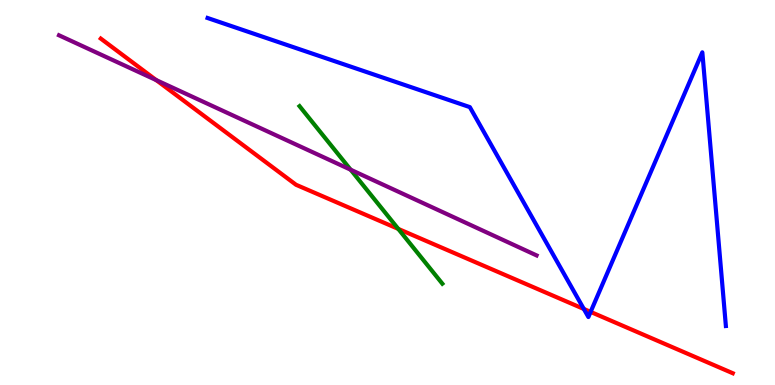[{'lines': ['blue', 'red'], 'intersections': [{'x': 7.53, 'y': 1.98}, {'x': 7.62, 'y': 1.9}]}, {'lines': ['green', 'red'], 'intersections': [{'x': 5.14, 'y': 4.05}]}, {'lines': ['purple', 'red'], 'intersections': [{'x': 2.02, 'y': 7.92}]}, {'lines': ['blue', 'green'], 'intersections': []}, {'lines': ['blue', 'purple'], 'intersections': []}, {'lines': ['green', 'purple'], 'intersections': [{'x': 4.52, 'y': 5.59}]}]